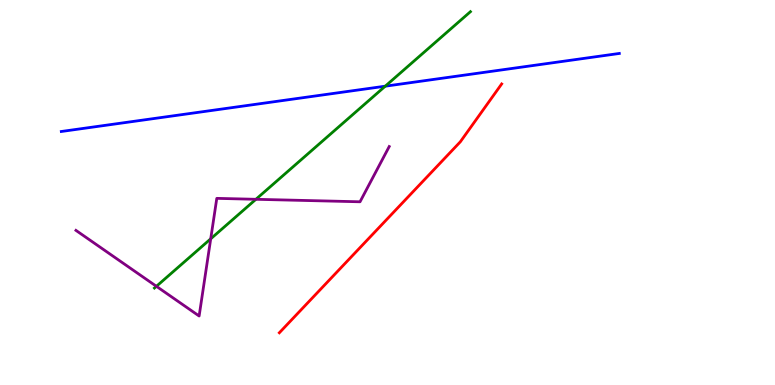[{'lines': ['blue', 'red'], 'intersections': []}, {'lines': ['green', 'red'], 'intersections': []}, {'lines': ['purple', 'red'], 'intersections': []}, {'lines': ['blue', 'green'], 'intersections': [{'x': 4.97, 'y': 7.76}]}, {'lines': ['blue', 'purple'], 'intersections': []}, {'lines': ['green', 'purple'], 'intersections': [{'x': 2.02, 'y': 2.56}, {'x': 2.72, 'y': 3.8}, {'x': 3.3, 'y': 4.82}]}]